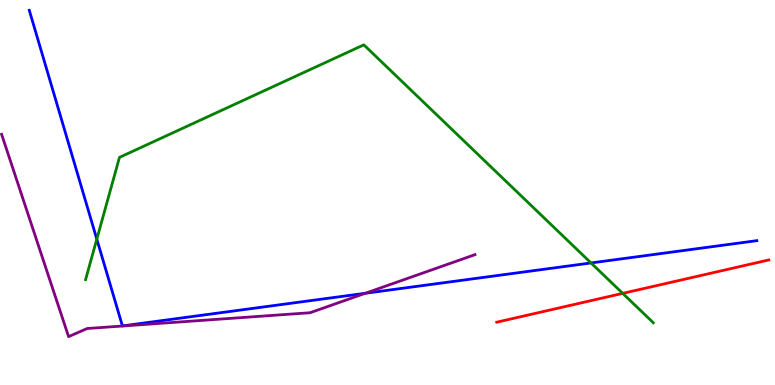[{'lines': ['blue', 'red'], 'intersections': []}, {'lines': ['green', 'red'], 'intersections': [{'x': 8.04, 'y': 2.38}]}, {'lines': ['purple', 'red'], 'intersections': []}, {'lines': ['blue', 'green'], 'intersections': [{'x': 1.25, 'y': 3.79}, {'x': 7.63, 'y': 3.17}]}, {'lines': ['blue', 'purple'], 'intersections': [{'x': 4.71, 'y': 2.38}]}, {'lines': ['green', 'purple'], 'intersections': []}]